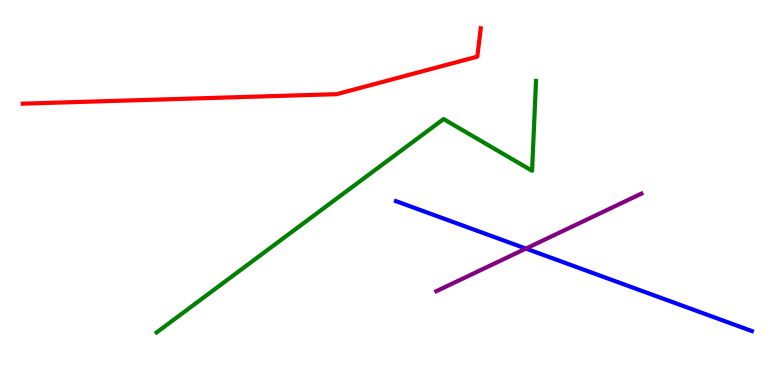[{'lines': ['blue', 'red'], 'intersections': []}, {'lines': ['green', 'red'], 'intersections': []}, {'lines': ['purple', 'red'], 'intersections': []}, {'lines': ['blue', 'green'], 'intersections': []}, {'lines': ['blue', 'purple'], 'intersections': [{'x': 6.79, 'y': 3.54}]}, {'lines': ['green', 'purple'], 'intersections': []}]